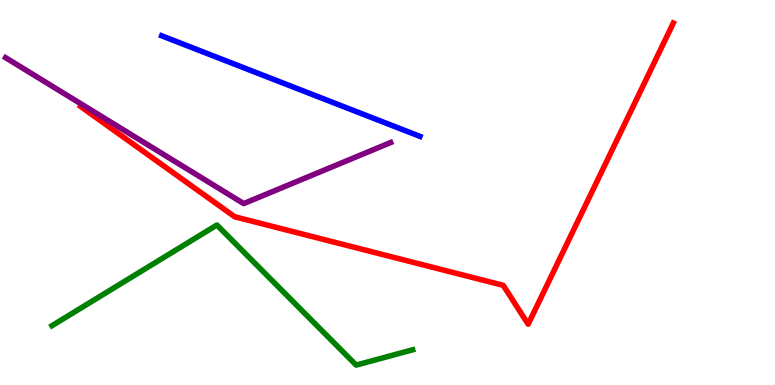[{'lines': ['blue', 'red'], 'intersections': []}, {'lines': ['green', 'red'], 'intersections': []}, {'lines': ['purple', 'red'], 'intersections': []}, {'lines': ['blue', 'green'], 'intersections': []}, {'lines': ['blue', 'purple'], 'intersections': []}, {'lines': ['green', 'purple'], 'intersections': []}]